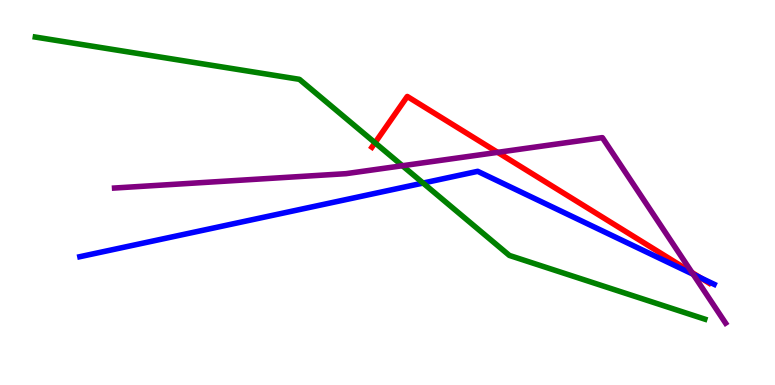[{'lines': ['blue', 'red'], 'intersections': [{'x': 9.04, 'y': 2.79}]}, {'lines': ['green', 'red'], 'intersections': [{'x': 4.84, 'y': 6.29}]}, {'lines': ['purple', 'red'], 'intersections': [{'x': 6.42, 'y': 6.04}, {'x': 8.93, 'y': 2.92}]}, {'lines': ['blue', 'green'], 'intersections': [{'x': 5.46, 'y': 5.25}]}, {'lines': ['blue', 'purple'], 'intersections': [{'x': 8.94, 'y': 2.88}]}, {'lines': ['green', 'purple'], 'intersections': [{'x': 5.19, 'y': 5.7}]}]